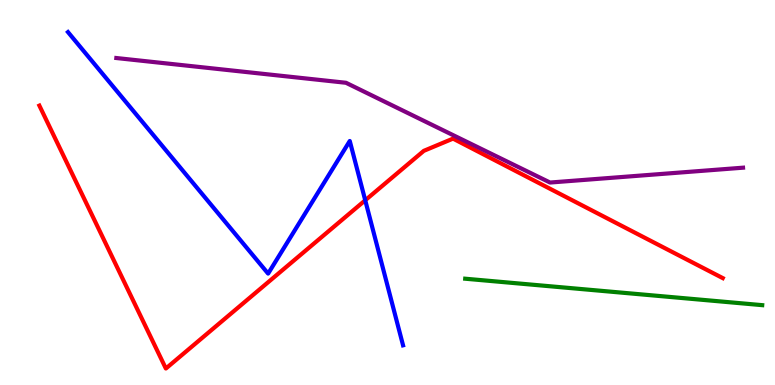[{'lines': ['blue', 'red'], 'intersections': [{'x': 4.71, 'y': 4.8}]}, {'lines': ['green', 'red'], 'intersections': []}, {'lines': ['purple', 'red'], 'intersections': []}, {'lines': ['blue', 'green'], 'intersections': []}, {'lines': ['blue', 'purple'], 'intersections': []}, {'lines': ['green', 'purple'], 'intersections': []}]